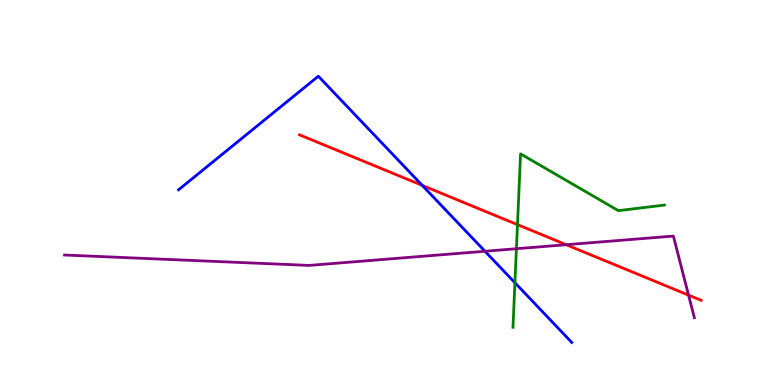[{'lines': ['blue', 'red'], 'intersections': [{'x': 5.45, 'y': 5.18}]}, {'lines': ['green', 'red'], 'intersections': [{'x': 6.68, 'y': 4.17}]}, {'lines': ['purple', 'red'], 'intersections': [{'x': 7.31, 'y': 3.64}, {'x': 8.88, 'y': 2.33}]}, {'lines': ['blue', 'green'], 'intersections': [{'x': 6.64, 'y': 2.66}]}, {'lines': ['blue', 'purple'], 'intersections': [{'x': 6.26, 'y': 3.47}]}, {'lines': ['green', 'purple'], 'intersections': [{'x': 6.66, 'y': 3.54}]}]